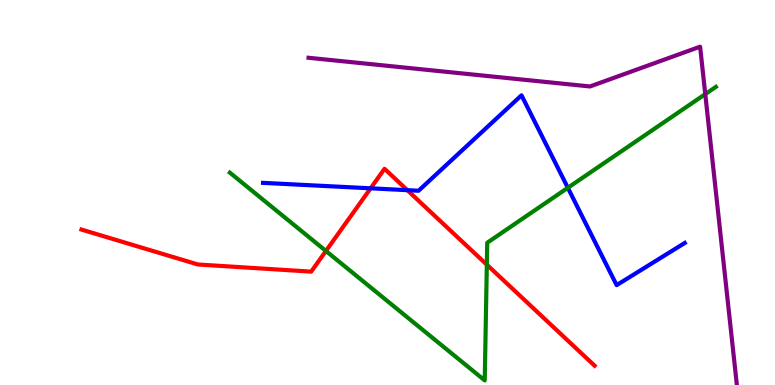[{'lines': ['blue', 'red'], 'intersections': [{'x': 4.78, 'y': 5.11}, {'x': 5.26, 'y': 5.06}]}, {'lines': ['green', 'red'], 'intersections': [{'x': 4.21, 'y': 3.48}, {'x': 6.28, 'y': 3.13}]}, {'lines': ['purple', 'red'], 'intersections': []}, {'lines': ['blue', 'green'], 'intersections': [{'x': 7.33, 'y': 5.12}]}, {'lines': ['blue', 'purple'], 'intersections': []}, {'lines': ['green', 'purple'], 'intersections': [{'x': 9.1, 'y': 7.56}]}]